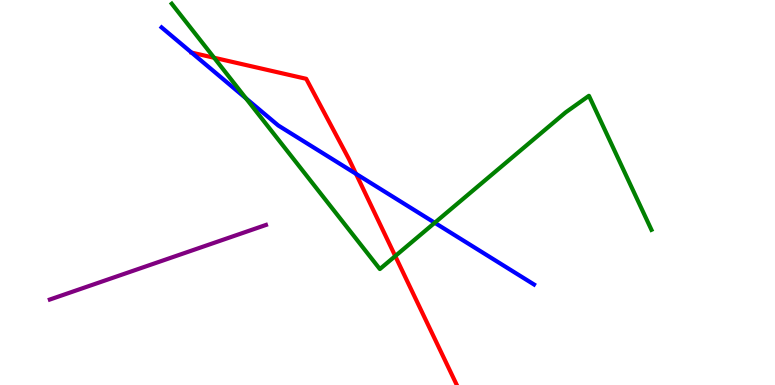[{'lines': ['blue', 'red'], 'intersections': [{'x': 4.59, 'y': 5.49}]}, {'lines': ['green', 'red'], 'intersections': [{'x': 2.76, 'y': 8.5}, {'x': 5.1, 'y': 3.35}]}, {'lines': ['purple', 'red'], 'intersections': []}, {'lines': ['blue', 'green'], 'intersections': [{'x': 3.17, 'y': 7.45}, {'x': 5.61, 'y': 4.21}]}, {'lines': ['blue', 'purple'], 'intersections': []}, {'lines': ['green', 'purple'], 'intersections': []}]